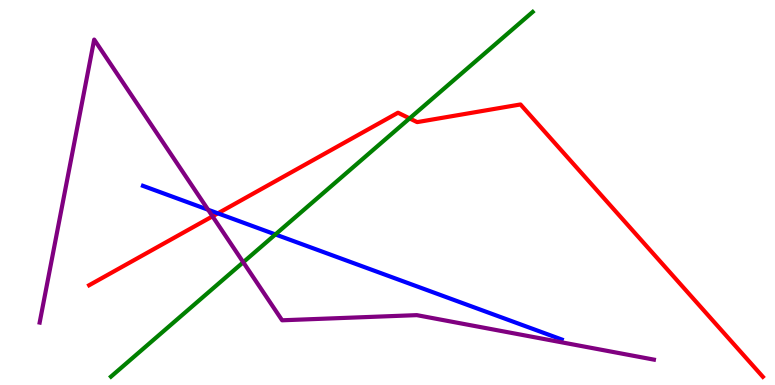[{'lines': ['blue', 'red'], 'intersections': [{'x': 2.81, 'y': 4.46}]}, {'lines': ['green', 'red'], 'intersections': [{'x': 5.28, 'y': 6.92}]}, {'lines': ['purple', 'red'], 'intersections': [{'x': 2.74, 'y': 4.38}]}, {'lines': ['blue', 'green'], 'intersections': [{'x': 3.55, 'y': 3.91}]}, {'lines': ['blue', 'purple'], 'intersections': [{'x': 2.69, 'y': 4.55}]}, {'lines': ['green', 'purple'], 'intersections': [{'x': 3.14, 'y': 3.19}]}]